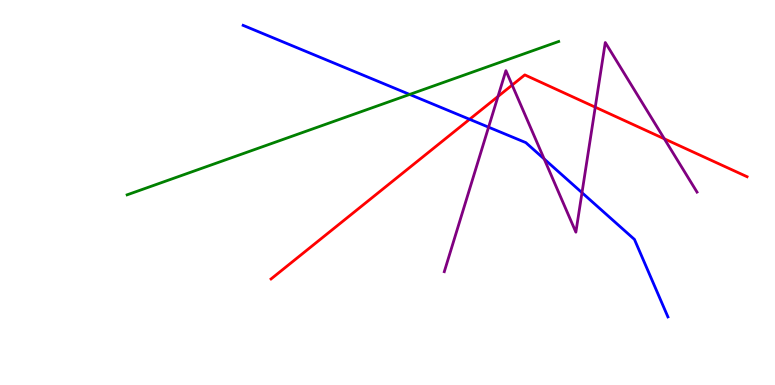[{'lines': ['blue', 'red'], 'intersections': [{'x': 6.06, 'y': 6.9}]}, {'lines': ['green', 'red'], 'intersections': []}, {'lines': ['purple', 'red'], 'intersections': [{'x': 6.43, 'y': 7.49}, {'x': 6.61, 'y': 7.79}, {'x': 7.68, 'y': 7.22}, {'x': 8.57, 'y': 6.39}]}, {'lines': ['blue', 'green'], 'intersections': [{'x': 5.29, 'y': 7.55}]}, {'lines': ['blue', 'purple'], 'intersections': [{'x': 6.3, 'y': 6.7}, {'x': 7.02, 'y': 5.87}, {'x': 7.51, 'y': 5.0}]}, {'lines': ['green', 'purple'], 'intersections': []}]